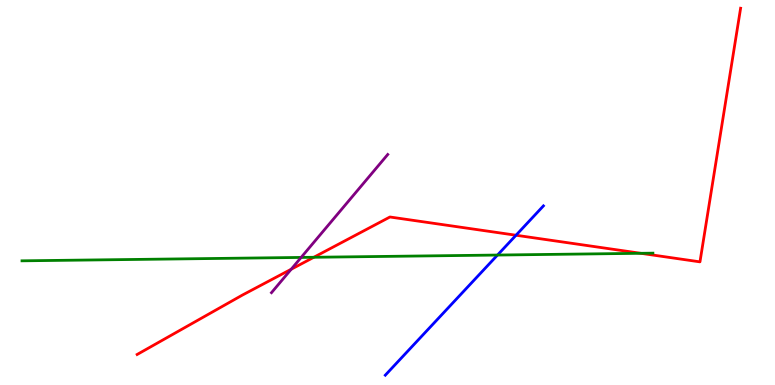[{'lines': ['blue', 'red'], 'intersections': [{'x': 6.66, 'y': 3.89}]}, {'lines': ['green', 'red'], 'intersections': [{'x': 4.05, 'y': 3.32}, {'x': 8.27, 'y': 3.42}]}, {'lines': ['purple', 'red'], 'intersections': [{'x': 3.76, 'y': 3.01}]}, {'lines': ['blue', 'green'], 'intersections': [{'x': 6.42, 'y': 3.38}]}, {'lines': ['blue', 'purple'], 'intersections': []}, {'lines': ['green', 'purple'], 'intersections': [{'x': 3.89, 'y': 3.31}]}]